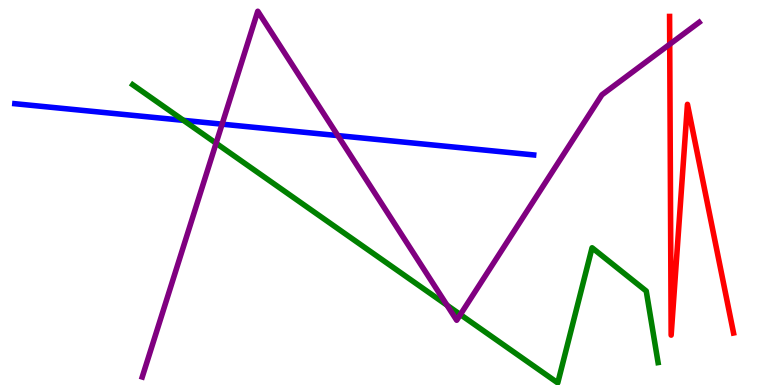[{'lines': ['blue', 'red'], 'intersections': []}, {'lines': ['green', 'red'], 'intersections': []}, {'lines': ['purple', 'red'], 'intersections': [{'x': 8.64, 'y': 8.85}]}, {'lines': ['blue', 'green'], 'intersections': [{'x': 2.37, 'y': 6.87}]}, {'lines': ['blue', 'purple'], 'intersections': [{'x': 2.87, 'y': 6.77}, {'x': 4.36, 'y': 6.48}]}, {'lines': ['green', 'purple'], 'intersections': [{'x': 2.79, 'y': 6.28}, {'x': 5.77, 'y': 2.07}, {'x': 5.94, 'y': 1.83}]}]